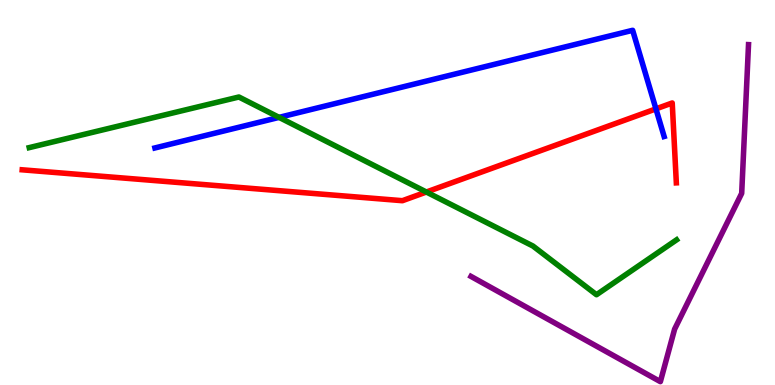[{'lines': ['blue', 'red'], 'intersections': [{'x': 8.46, 'y': 7.17}]}, {'lines': ['green', 'red'], 'intersections': [{'x': 5.5, 'y': 5.01}]}, {'lines': ['purple', 'red'], 'intersections': []}, {'lines': ['blue', 'green'], 'intersections': [{'x': 3.6, 'y': 6.95}]}, {'lines': ['blue', 'purple'], 'intersections': []}, {'lines': ['green', 'purple'], 'intersections': []}]